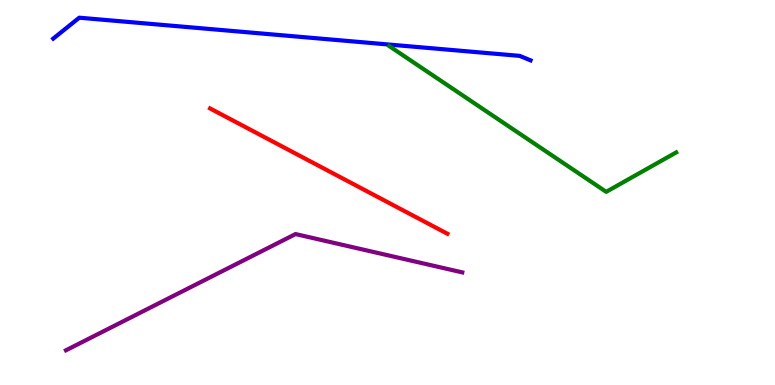[{'lines': ['blue', 'red'], 'intersections': []}, {'lines': ['green', 'red'], 'intersections': []}, {'lines': ['purple', 'red'], 'intersections': []}, {'lines': ['blue', 'green'], 'intersections': []}, {'lines': ['blue', 'purple'], 'intersections': []}, {'lines': ['green', 'purple'], 'intersections': []}]